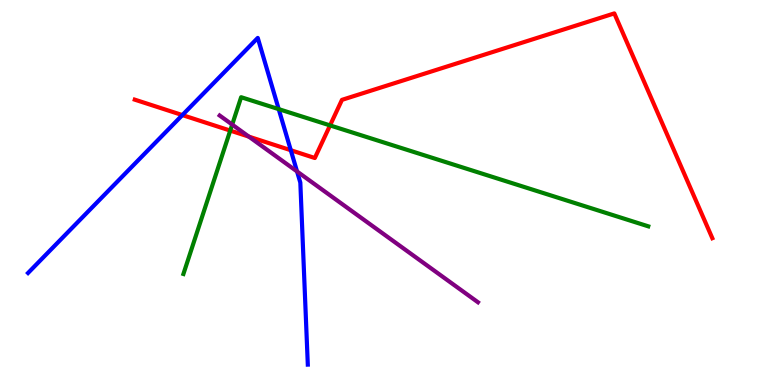[{'lines': ['blue', 'red'], 'intersections': [{'x': 2.35, 'y': 7.01}, {'x': 3.75, 'y': 6.1}]}, {'lines': ['green', 'red'], 'intersections': [{'x': 2.97, 'y': 6.61}, {'x': 4.26, 'y': 6.74}]}, {'lines': ['purple', 'red'], 'intersections': [{'x': 3.21, 'y': 6.45}]}, {'lines': ['blue', 'green'], 'intersections': [{'x': 3.6, 'y': 7.17}]}, {'lines': ['blue', 'purple'], 'intersections': [{'x': 3.83, 'y': 5.55}]}, {'lines': ['green', 'purple'], 'intersections': [{'x': 3.0, 'y': 6.76}]}]